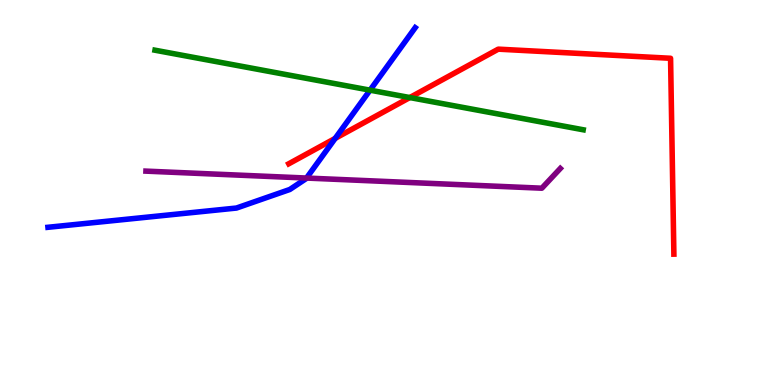[{'lines': ['blue', 'red'], 'intersections': [{'x': 4.33, 'y': 6.41}]}, {'lines': ['green', 'red'], 'intersections': [{'x': 5.29, 'y': 7.47}]}, {'lines': ['purple', 'red'], 'intersections': []}, {'lines': ['blue', 'green'], 'intersections': [{'x': 4.77, 'y': 7.66}]}, {'lines': ['blue', 'purple'], 'intersections': [{'x': 3.96, 'y': 5.38}]}, {'lines': ['green', 'purple'], 'intersections': []}]